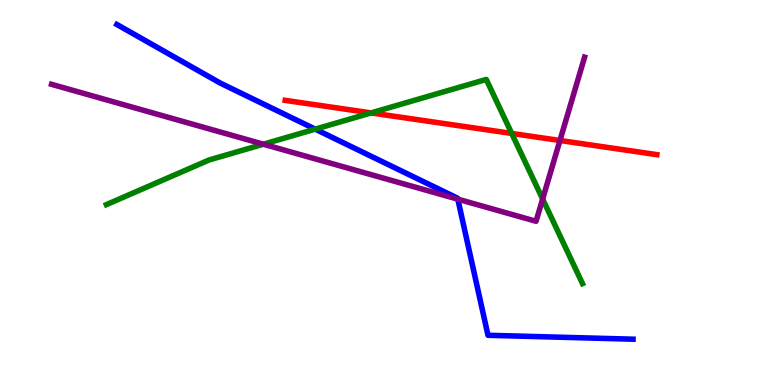[{'lines': ['blue', 'red'], 'intersections': []}, {'lines': ['green', 'red'], 'intersections': [{'x': 4.79, 'y': 7.07}, {'x': 6.6, 'y': 6.53}]}, {'lines': ['purple', 'red'], 'intersections': [{'x': 7.23, 'y': 6.35}]}, {'lines': ['blue', 'green'], 'intersections': [{'x': 4.07, 'y': 6.65}]}, {'lines': ['blue', 'purple'], 'intersections': [{'x': 5.91, 'y': 4.83}]}, {'lines': ['green', 'purple'], 'intersections': [{'x': 3.4, 'y': 6.25}, {'x': 7.0, 'y': 4.83}]}]